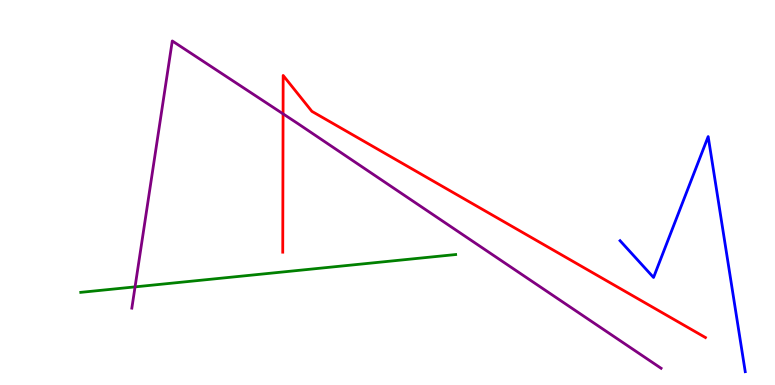[{'lines': ['blue', 'red'], 'intersections': []}, {'lines': ['green', 'red'], 'intersections': []}, {'lines': ['purple', 'red'], 'intersections': [{'x': 3.65, 'y': 7.04}]}, {'lines': ['blue', 'green'], 'intersections': []}, {'lines': ['blue', 'purple'], 'intersections': []}, {'lines': ['green', 'purple'], 'intersections': [{'x': 1.74, 'y': 2.55}]}]